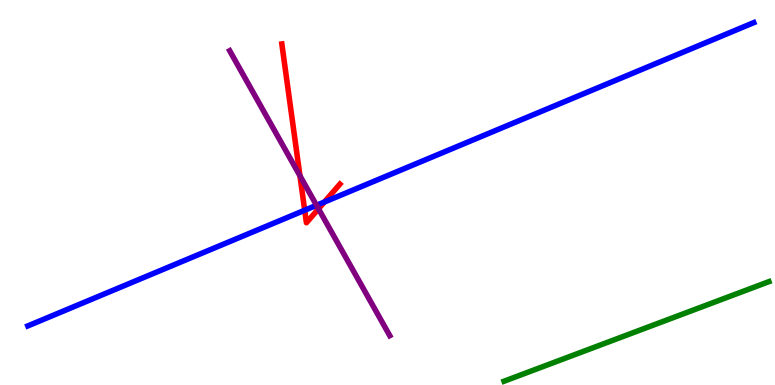[{'lines': ['blue', 'red'], 'intersections': [{'x': 3.93, 'y': 4.54}, {'x': 4.19, 'y': 4.75}]}, {'lines': ['green', 'red'], 'intersections': []}, {'lines': ['purple', 'red'], 'intersections': [{'x': 3.87, 'y': 5.43}, {'x': 4.11, 'y': 4.58}]}, {'lines': ['blue', 'green'], 'intersections': []}, {'lines': ['blue', 'purple'], 'intersections': [{'x': 4.08, 'y': 4.67}]}, {'lines': ['green', 'purple'], 'intersections': []}]